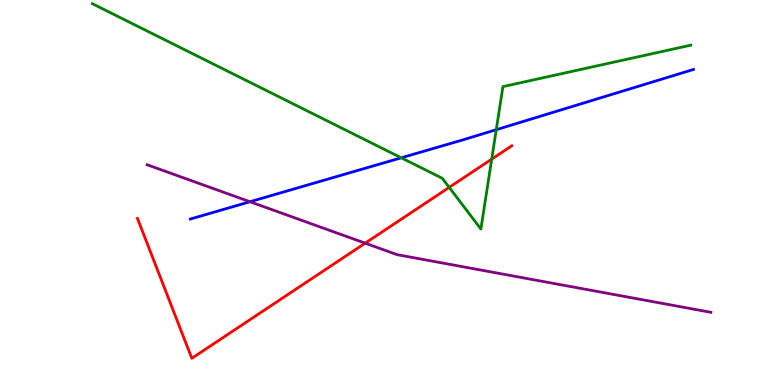[{'lines': ['blue', 'red'], 'intersections': []}, {'lines': ['green', 'red'], 'intersections': [{'x': 5.8, 'y': 5.13}, {'x': 6.34, 'y': 5.87}]}, {'lines': ['purple', 'red'], 'intersections': [{'x': 4.71, 'y': 3.68}]}, {'lines': ['blue', 'green'], 'intersections': [{'x': 5.18, 'y': 5.9}, {'x': 6.4, 'y': 6.63}]}, {'lines': ['blue', 'purple'], 'intersections': [{'x': 3.23, 'y': 4.76}]}, {'lines': ['green', 'purple'], 'intersections': []}]